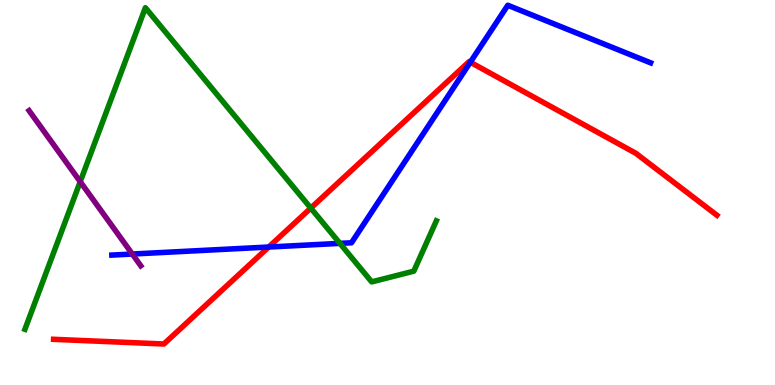[{'lines': ['blue', 'red'], 'intersections': [{'x': 3.47, 'y': 3.58}, {'x': 6.07, 'y': 8.38}]}, {'lines': ['green', 'red'], 'intersections': [{'x': 4.01, 'y': 4.59}]}, {'lines': ['purple', 'red'], 'intersections': []}, {'lines': ['blue', 'green'], 'intersections': [{'x': 4.39, 'y': 3.68}]}, {'lines': ['blue', 'purple'], 'intersections': [{'x': 1.71, 'y': 3.4}]}, {'lines': ['green', 'purple'], 'intersections': [{'x': 1.04, 'y': 5.28}]}]